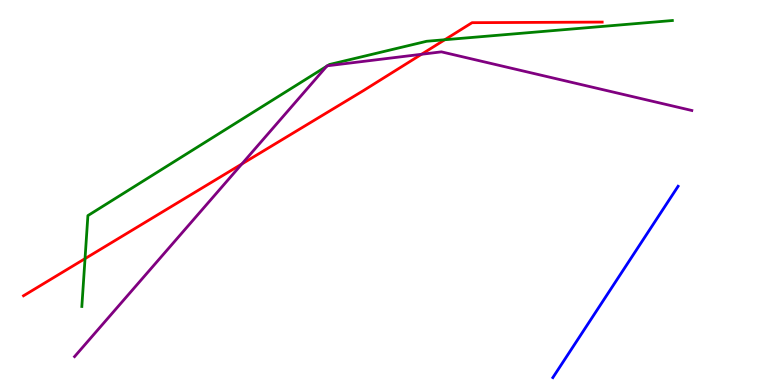[{'lines': ['blue', 'red'], 'intersections': []}, {'lines': ['green', 'red'], 'intersections': [{'x': 1.1, 'y': 3.28}, {'x': 5.74, 'y': 8.97}]}, {'lines': ['purple', 'red'], 'intersections': [{'x': 3.12, 'y': 5.74}, {'x': 5.44, 'y': 8.59}]}, {'lines': ['blue', 'green'], 'intersections': []}, {'lines': ['blue', 'purple'], 'intersections': []}, {'lines': ['green', 'purple'], 'intersections': [{'x': 4.22, 'y': 8.28}, {'x': 4.23, 'y': 8.29}]}]